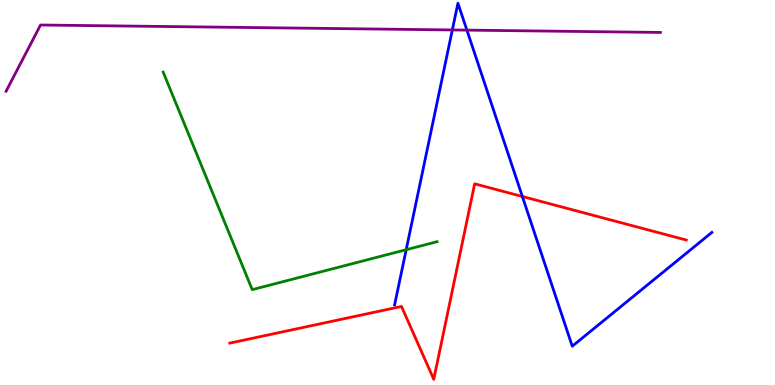[{'lines': ['blue', 'red'], 'intersections': [{'x': 6.74, 'y': 4.9}]}, {'lines': ['green', 'red'], 'intersections': []}, {'lines': ['purple', 'red'], 'intersections': []}, {'lines': ['blue', 'green'], 'intersections': [{'x': 5.24, 'y': 3.51}]}, {'lines': ['blue', 'purple'], 'intersections': [{'x': 5.84, 'y': 9.22}, {'x': 6.02, 'y': 9.22}]}, {'lines': ['green', 'purple'], 'intersections': []}]